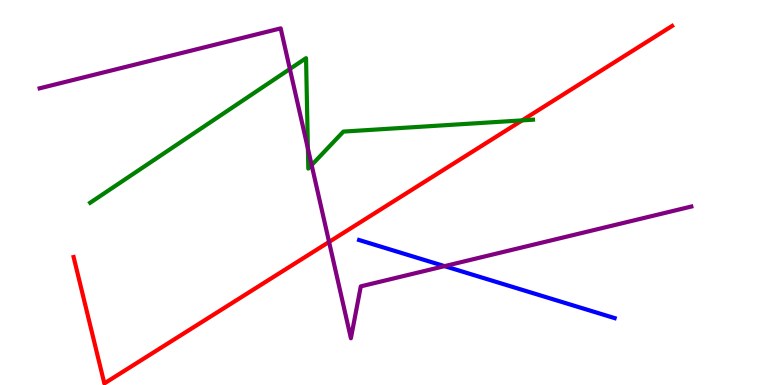[{'lines': ['blue', 'red'], 'intersections': []}, {'lines': ['green', 'red'], 'intersections': [{'x': 6.74, 'y': 6.87}]}, {'lines': ['purple', 'red'], 'intersections': [{'x': 4.25, 'y': 3.72}]}, {'lines': ['blue', 'green'], 'intersections': []}, {'lines': ['blue', 'purple'], 'intersections': [{'x': 5.74, 'y': 3.09}]}, {'lines': ['green', 'purple'], 'intersections': [{'x': 3.74, 'y': 8.21}, {'x': 3.97, 'y': 6.14}, {'x': 4.02, 'y': 5.71}]}]